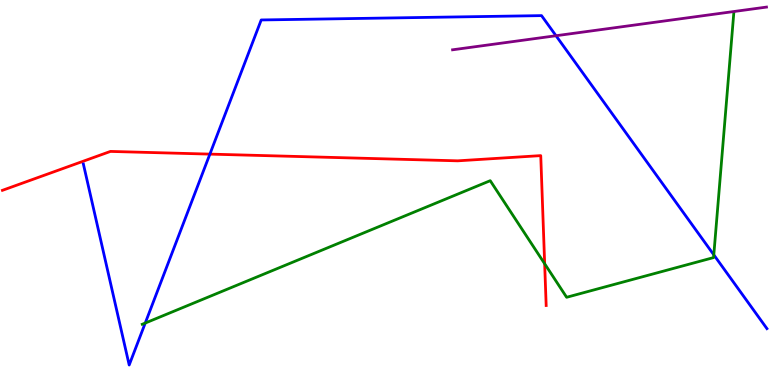[{'lines': ['blue', 'red'], 'intersections': [{'x': 2.71, 'y': 6.0}]}, {'lines': ['green', 'red'], 'intersections': [{'x': 7.03, 'y': 3.15}]}, {'lines': ['purple', 'red'], 'intersections': []}, {'lines': ['blue', 'green'], 'intersections': [{'x': 1.87, 'y': 1.61}, {'x': 9.21, 'y': 3.38}]}, {'lines': ['blue', 'purple'], 'intersections': [{'x': 7.17, 'y': 9.07}]}, {'lines': ['green', 'purple'], 'intersections': []}]